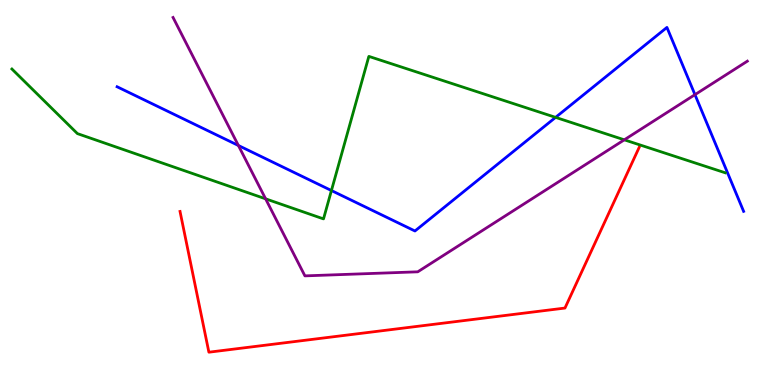[{'lines': ['blue', 'red'], 'intersections': []}, {'lines': ['green', 'red'], 'intersections': []}, {'lines': ['purple', 'red'], 'intersections': []}, {'lines': ['blue', 'green'], 'intersections': [{'x': 4.28, 'y': 5.05}, {'x': 7.17, 'y': 6.95}]}, {'lines': ['blue', 'purple'], 'intersections': [{'x': 3.08, 'y': 6.22}, {'x': 8.97, 'y': 7.54}]}, {'lines': ['green', 'purple'], 'intersections': [{'x': 3.43, 'y': 4.84}, {'x': 8.06, 'y': 6.37}]}]